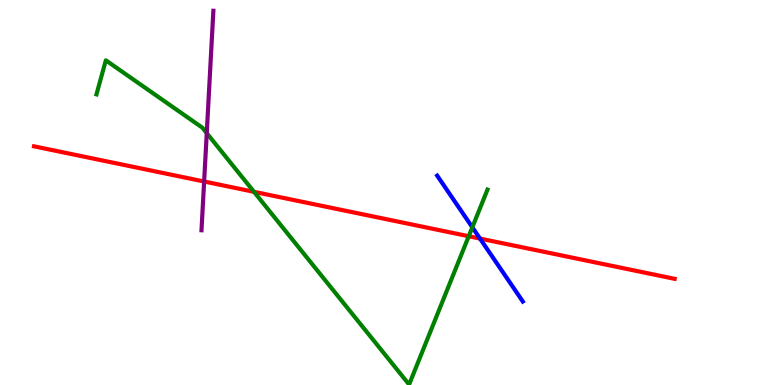[{'lines': ['blue', 'red'], 'intersections': [{'x': 6.19, 'y': 3.8}]}, {'lines': ['green', 'red'], 'intersections': [{'x': 3.28, 'y': 5.02}, {'x': 6.05, 'y': 3.86}]}, {'lines': ['purple', 'red'], 'intersections': [{'x': 2.63, 'y': 5.29}]}, {'lines': ['blue', 'green'], 'intersections': [{'x': 6.09, 'y': 4.1}]}, {'lines': ['blue', 'purple'], 'intersections': []}, {'lines': ['green', 'purple'], 'intersections': [{'x': 2.67, 'y': 6.54}]}]